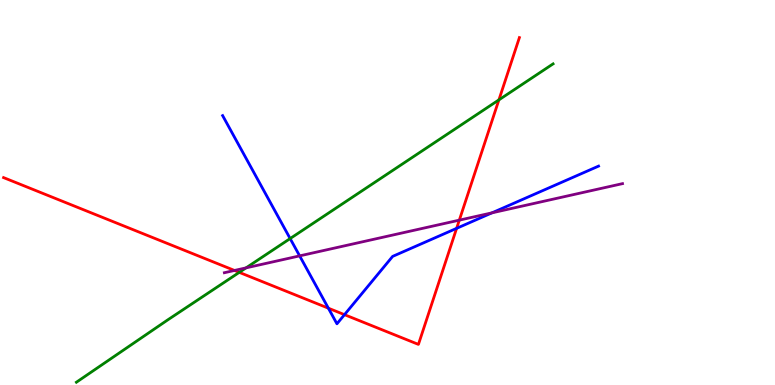[{'lines': ['blue', 'red'], 'intersections': [{'x': 4.24, 'y': 2.0}, {'x': 4.44, 'y': 1.83}, {'x': 5.89, 'y': 4.07}]}, {'lines': ['green', 'red'], 'intersections': [{'x': 3.09, 'y': 2.93}, {'x': 6.44, 'y': 7.41}]}, {'lines': ['purple', 'red'], 'intersections': [{'x': 3.03, 'y': 2.98}, {'x': 5.93, 'y': 4.28}]}, {'lines': ['blue', 'green'], 'intersections': [{'x': 3.74, 'y': 3.8}]}, {'lines': ['blue', 'purple'], 'intersections': [{'x': 3.87, 'y': 3.35}, {'x': 6.35, 'y': 4.47}]}, {'lines': ['green', 'purple'], 'intersections': [{'x': 3.17, 'y': 3.04}]}]